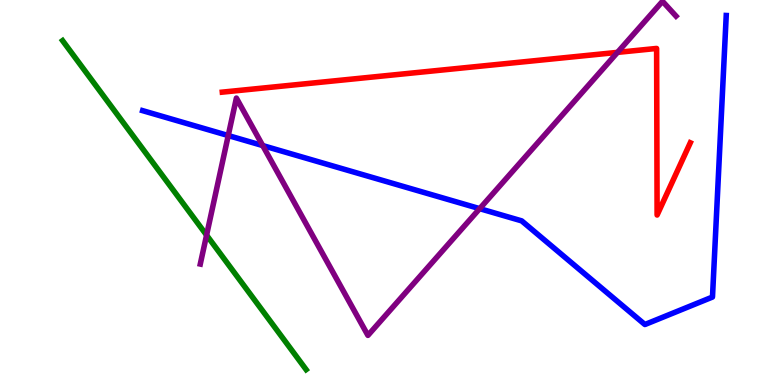[{'lines': ['blue', 'red'], 'intersections': []}, {'lines': ['green', 'red'], 'intersections': []}, {'lines': ['purple', 'red'], 'intersections': [{'x': 7.97, 'y': 8.64}]}, {'lines': ['blue', 'green'], 'intersections': []}, {'lines': ['blue', 'purple'], 'intersections': [{'x': 2.95, 'y': 6.48}, {'x': 3.39, 'y': 6.22}, {'x': 6.19, 'y': 4.58}]}, {'lines': ['green', 'purple'], 'intersections': [{'x': 2.67, 'y': 3.89}]}]